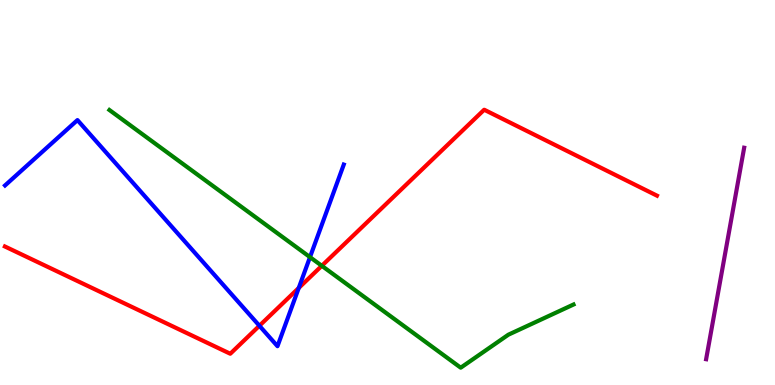[{'lines': ['blue', 'red'], 'intersections': [{'x': 3.35, 'y': 1.54}, {'x': 3.85, 'y': 2.52}]}, {'lines': ['green', 'red'], 'intersections': [{'x': 4.15, 'y': 3.1}]}, {'lines': ['purple', 'red'], 'intersections': []}, {'lines': ['blue', 'green'], 'intersections': [{'x': 4.0, 'y': 3.32}]}, {'lines': ['blue', 'purple'], 'intersections': []}, {'lines': ['green', 'purple'], 'intersections': []}]